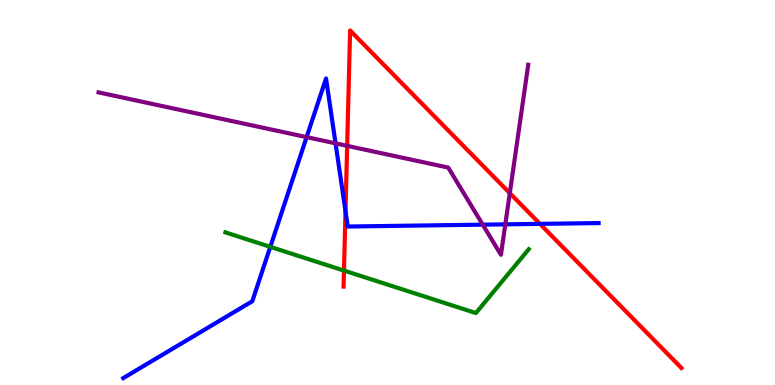[{'lines': ['blue', 'red'], 'intersections': [{'x': 4.46, 'y': 4.51}, {'x': 6.97, 'y': 4.19}]}, {'lines': ['green', 'red'], 'intersections': [{'x': 4.44, 'y': 2.97}]}, {'lines': ['purple', 'red'], 'intersections': [{'x': 4.48, 'y': 6.21}, {'x': 6.58, 'y': 4.98}]}, {'lines': ['blue', 'green'], 'intersections': [{'x': 3.49, 'y': 3.59}]}, {'lines': ['blue', 'purple'], 'intersections': [{'x': 3.96, 'y': 6.44}, {'x': 4.33, 'y': 6.28}, {'x': 6.23, 'y': 4.16}, {'x': 6.52, 'y': 4.17}]}, {'lines': ['green', 'purple'], 'intersections': []}]